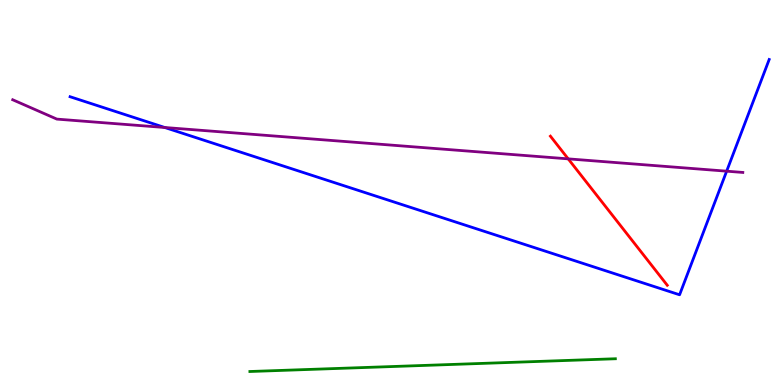[{'lines': ['blue', 'red'], 'intersections': []}, {'lines': ['green', 'red'], 'intersections': []}, {'lines': ['purple', 'red'], 'intersections': [{'x': 7.33, 'y': 5.87}]}, {'lines': ['blue', 'green'], 'intersections': []}, {'lines': ['blue', 'purple'], 'intersections': [{'x': 2.13, 'y': 6.69}, {'x': 9.38, 'y': 5.55}]}, {'lines': ['green', 'purple'], 'intersections': []}]